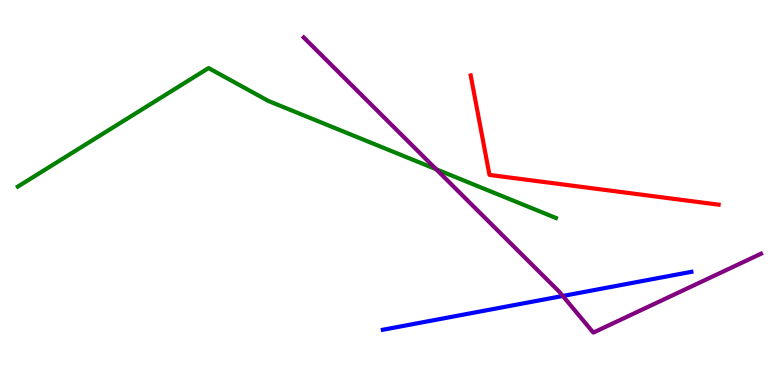[{'lines': ['blue', 'red'], 'intersections': []}, {'lines': ['green', 'red'], 'intersections': []}, {'lines': ['purple', 'red'], 'intersections': []}, {'lines': ['blue', 'green'], 'intersections': []}, {'lines': ['blue', 'purple'], 'intersections': [{'x': 7.26, 'y': 2.31}]}, {'lines': ['green', 'purple'], 'intersections': [{'x': 5.63, 'y': 5.6}]}]